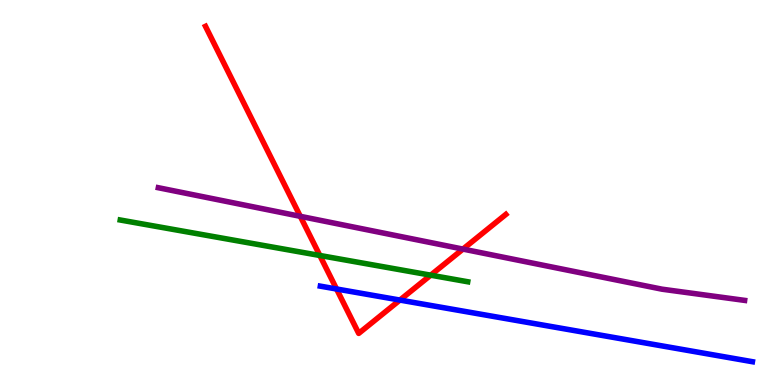[{'lines': ['blue', 'red'], 'intersections': [{'x': 4.34, 'y': 2.49}, {'x': 5.16, 'y': 2.21}]}, {'lines': ['green', 'red'], 'intersections': [{'x': 4.13, 'y': 3.36}, {'x': 5.56, 'y': 2.85}]}, {'lines': ['purple', 'red'], 'intersections': [{'x': 3.87, 'y': 4.38}, {'x': 5.97, 'y': 3.53}]}, {'lines': ['blue', 'green'], 'intersections': []}, {'lines': ['blue', 'purple'], 'intersections': []}, {'lines': ['green', 'purple'], 'intersections': []}]